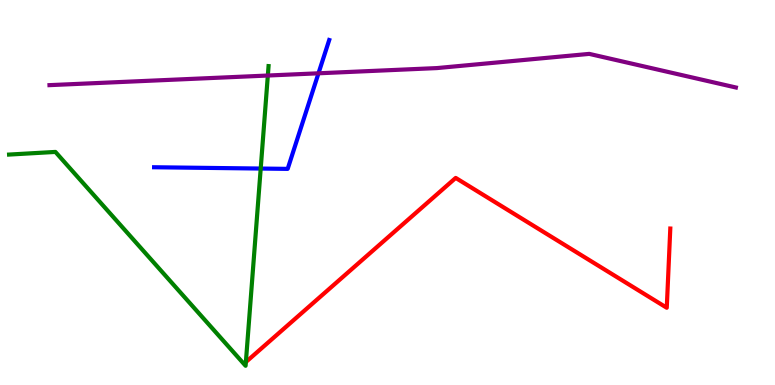[{'lines': ['blue', 'red'], 'intersections': []}, {'lines': ['green', 'red'], 'intersections': []}, {'lines': ['purple', 'red'], 'intersections': []}, {'lines': ['blue', 'green'], 'intersections': [{'x': 3.36, 'y': 5.62}]}, {'lines': ['blue', 'purple'], 'intersections': [{'x': 4.11, 'y': 8.1}]}, {'lines': ['green', 'purple'], 'intersections': [{'x': 3.46, 'y': 8.04}]}]